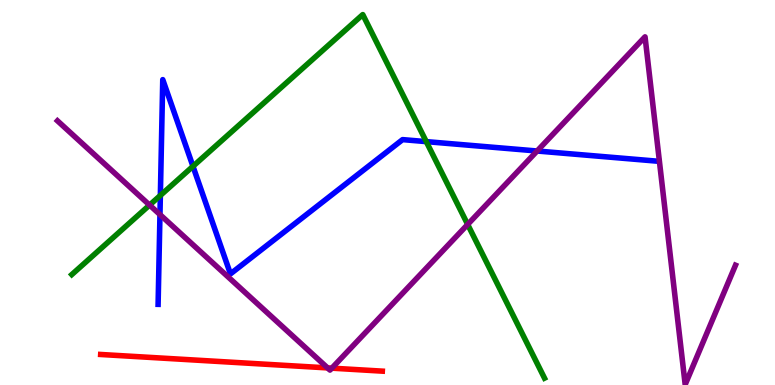[{'lines': ['blue', 'red'], 'intersections': []}, {'lines': ['green', 'red'], 'intersections': []}, {'lines': ['purple', 'red'], 'intersections': [{'x': 4.23, 'y': 0.444}, {'x': 4.28, 'y': 0.437}]}, {'lines': ['blue', 'green'], 'intersections': [{'x': 2.07, 'y': 4.92}, {'x': 2.49, 'y': 5.68}, {'x': 5.5, 'y': 6.32}]}, {'lines': ['blue', 'purple'], 'intersections': [{'x': 2.06, 'y': 4.43}, {'x': 6.93, 'y': 6.08}]}, {'lines': ['green', 'purple'], 'intersections': [{'x': 1.93, 'y': 4.67}, {'x': 6.03, 'y': 4.17}]}]